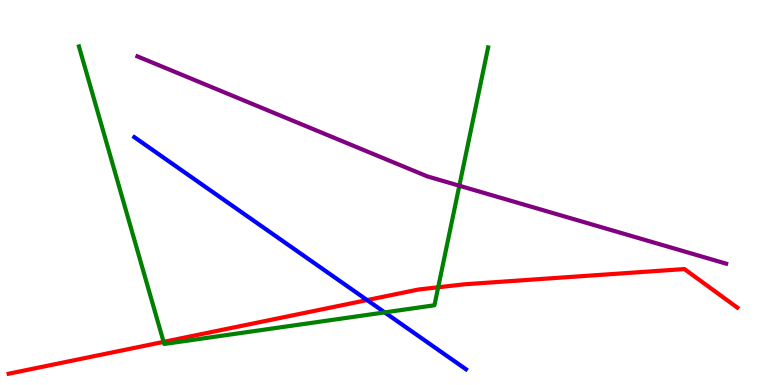[{'lines': ['blue', 'red'], 'intersections': [{'x': 4.74, 'y': 2.21}]}, {'lines': ['green', 'red'], 'intersections': [{'x': 2.11, 'y': 1.12}, {'x': 5.65, 'y': 2.54}]}, {'lines': ['purple', 'red'], 'intersections': []}, {'lines': ['blue', 'green'], 'intersections': [{'x': 4.96, 'y': 1.89}]}, {'lines': ['blue', 'purple'], 'intersections': []}, {'lines': ['green', 'purple'], 'intersections': [{'x': 5.93, 'y': 5.18}]}]